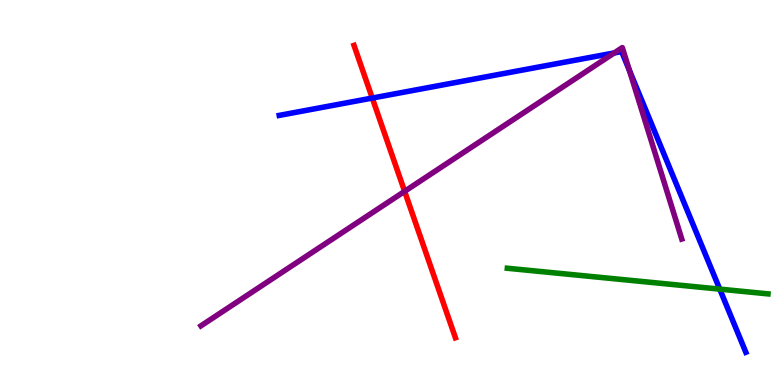[{'lines': ['blue', 'red'], 'intersections': [{'x': 4.8, 'y': 7.45}]}, {'lines': ['green', 'red'], 'intersections': []}, {'lines': ['purple', 'red'], 'intersections': [{'x': 5.22, 'y': 5.03}]}, {'lines': ['blue', 'green'], 'intersections': [{'x': 9.29, 'y': 2.49}]}, {'lines': ['blue', 'purple'], 'intersections': [{'x': 7.93, 'y': 8.62}, {'x': 8.12, 'y': 8.17}]}, {'lines': ['green', 'purple'], 'intersections': []}]